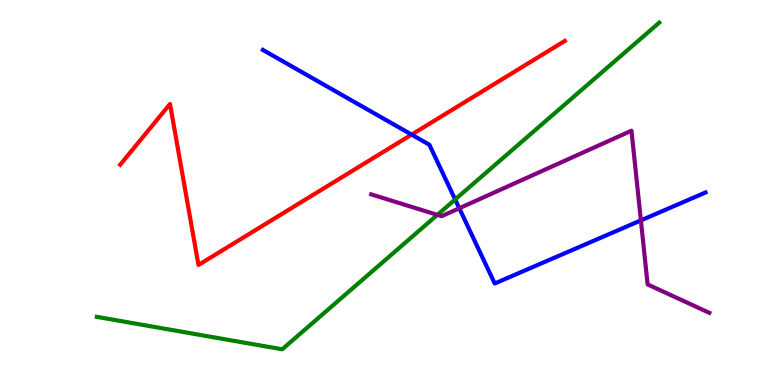[{'lines': ['blue', 'red'], 'intersections': [{'x': 5.31, 'y': 6.5}]}, {'lines': ['green', 'red'], 'intersections': []}, {'lines': ['purple', 'red'], 'intersections': []}, {'lines': ['blue', 'green'], 'intersections': [{'x': 5.87, 'y': 4.82}]}, {'lines': ['blue', 'purple'], 'intersections': [{'x': 5.93, 'y': 4.59}, {'x': 8.27, 'y': 4.28}]}, {'lines': ['green', 'purple'], 'intersections': [{'x': 5.64, 'y': 4.42}]}]